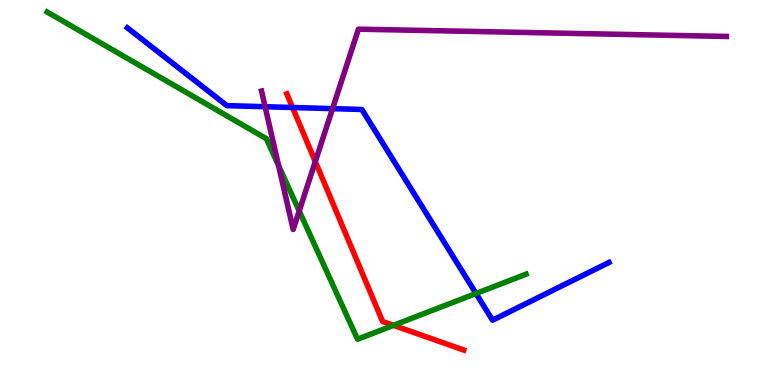[{'lines': ['blue', 'red'], 'intersections': [{'x': 3.77, 'y': 7.21}]}, {'lines': ['green', 'red'], 'intersections': [{'x': 5.08, 'y': 1.55}]}, {'lines': ['purple', 'red'], 'intersections': [{'x': 4.07, 'y': 5.8}]}, {'lines': ['blue', 'green'], 'intersections': [{'x': 6.14, 'y': 2.38}]}, {'lines': ['blue', 'purple'], 'intersections': [{'x': 3.42, 'y': 7.23}, {'x': 4.29, 'y': 7.18}]}, {'lines': ['green', 'purple'], 'intersections': [{'x': 3.59, 'y': 5.7}, {'x': 3.86, 'y': 4.52}]}]